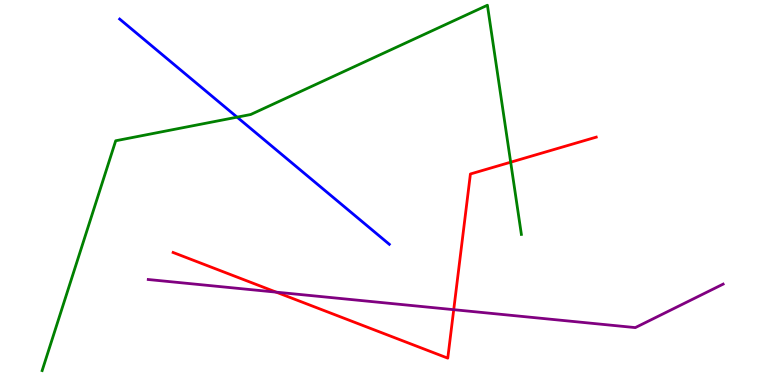[{'lines': ['blue', 'red'], 'intersections': []}, {'lines': ['green', 'red'], 'intersections': [{'x': 6.59, 'y': 5.79}]}, {'lines': ['purple', 'red'], 'intersections': [{'x': 3.56, 'y': 2.41}, {'x': 5.85, 'y': 1.96}]}, {'lines': ['blue', 'green'], 'intersections': [{'x': 3.06, 'y': 6.96}]}, {'lines': ['blue', 'purple'], 'intersections': []}, {'lines': ['green', 'purple'], 'intersections': []}]